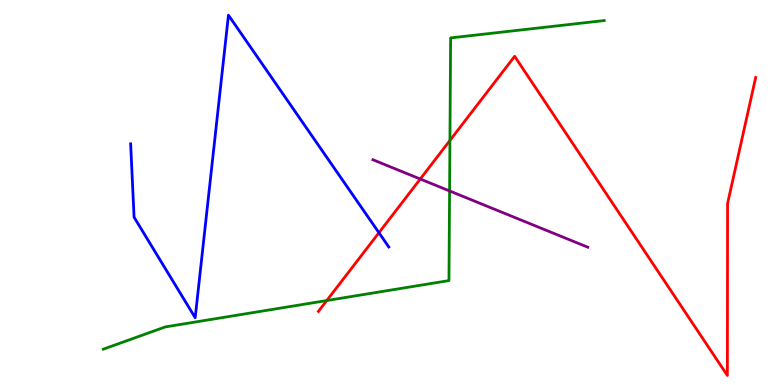[{'lines': ['blue', 'red'], 'intersections': [{'x': 4.89, 'y': 3.96}]}, {'lines': ['green', 'red'], 'intersections': [{'x': 4.22, 'y': 2.19}, {'x': 5.81, 'y': 6.35}]}, {'lines': ['purple', 'red'], 'intersections': [{'x': 5.42, 'y': 5.35}]}, {'lines': ['blue', 'green'], 'intersections': []}, {'lines': ['blue', 'purple'], 'intersections': []}, {'lines': ['green', 'purple'], 'intersections': [{'x': 5.8, 'y': 5.04}]}]